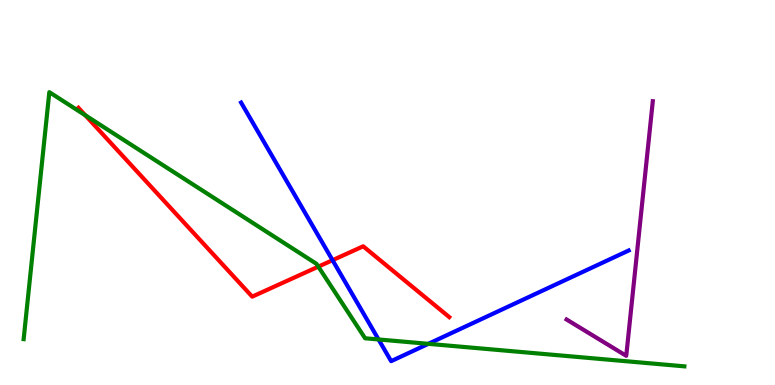[{'lines': ['blue', 'red'], 'intersections': [{'x': 4.29, 'y': 3.24}]}, {'lines': ['green', 'red'], 'intersections': [{'x': 1.1, 'y': 7.01}, {'x': 4.11, 'y': 3.07}]}, {'lines': ['purple', 'red'], 'intersections': []}, {'lines': ['blue', 'green'], 'intersections': [{'x': 4.88, 'y': 1.18}, {'x': 5.53, 'y': 1.07}]}, {'lines': ['blue', 'purple'], 'intersections': []}, {'lines': ['green', 'purple'], 'intersections': []}]